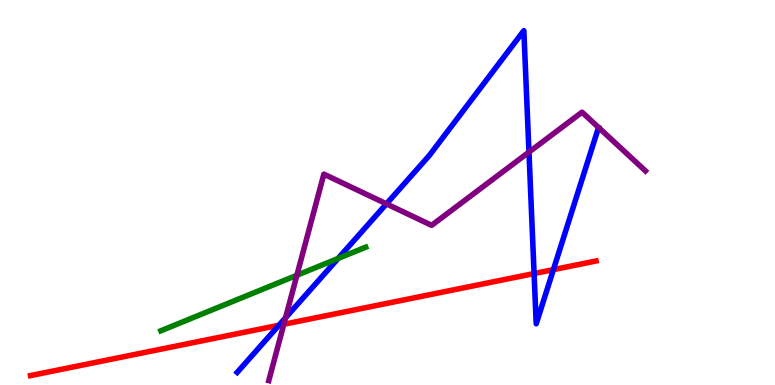[{'lines': ['blue', 'red'], 'intersections': [{'x': 3.6, 'y': 1.55}, {'x': 6.89, 'y': 2.89}, {'x': 7.14, 'y': 3.0}]}, {'lines': ['green', 'red'], 'intersections': []}, {'lines': ['purple', 'red'], 'intersections': [{'x': 3.66, 'y': 1.58}]}, {'lines': ['blue', 'green'], 'intersections': [{'x': 4.36, 'y': 3.29}]}, {'lines': ['blue', 'purple'], 'intersections': [{'x': 3.68, 'y': 1.75}, {'x': 4.99, 'y': 4.7}, {'x': 6.83, 'y': 6.05}]}, {'lines': ['green', 'purple'], 'intersections': [{'x': 3.83, 'y': 2.85}]}]